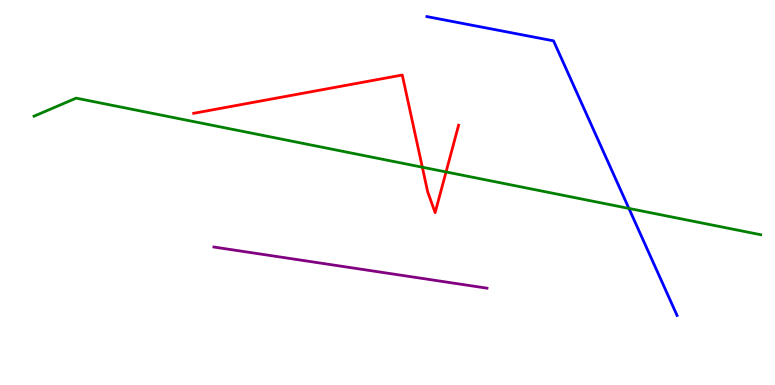[{'lines': ['blue', 'red'], 'intersections': []}, {'lines': ['green', 'red'], 'intersections': [{'x': 5.45, 'y': 5.66}, {'x': 5.76, 'y': 5.53}]}, {'lines': ['purple', 'red'], 'intersections': []}, {'lines': ['blue', 'green'], 'intersections': [{'x': 8.12, 'y': 4.59}]}, {'lines': ['blue', 'purple'], 'intersections': []}, {'lines': ['green', 'purple'], 'intersections': []}]